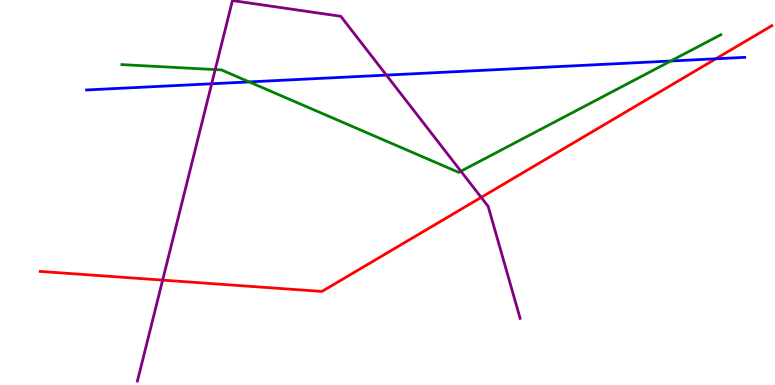[{'lines': ['blue', 'red'], 'intersections': [{'x': 9.24, 'y': 8.47}]}, {'lines': ['green', 'red'], 'intersections': []}, {'lines': ['purple', 'red'], 'intersections': [{'x': 2.1, 'y': 2.72}, {'x': 6.21, 'y': 4.87}]}, {'lines': ['blue', 'green'], 'intersections': [{'x': 3.21, 'y': 7.87}, {'x': 8.65, 'y': 8.42}]}, {'lines': ['blue', 'purple'], 'intersections': [{'x': 2.73, 'y': 7.82}, {'x': 4.99, 'y': 8.05}]}, {'lines': ['green', 'purple'], 'intersections': [{'x': 2.78, 'y': 8.19}, {'x': 5.95, 'y': 5.55}]}]